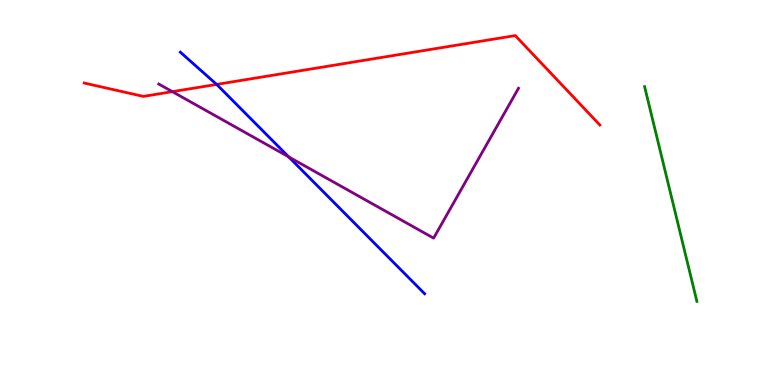[{'lines': ['blue', 'red'], 'intersections': [{'x': 2.8, 'y': 7.81}]}, {'lines': ['green', 'red'], 'intersections': []}, {'lines': ['purple', 'red'], 'intersections': [{'x': 2.22, 'y': 7.62}]}, {'lines': ['blue', 'green'], 'intersections': []}, {'lines': ['blue', 'purple'], 'intersections': [{'x': 3.72, 'y': 5.93}]}, {'lines': ['green', 'purple'], 'intersections': []}]